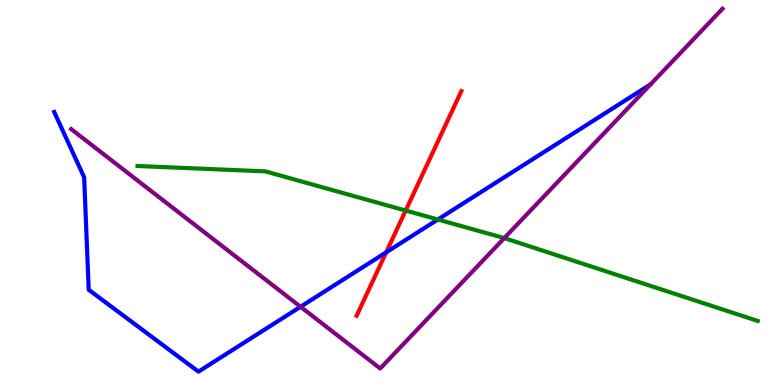[{'lines': ['blue', 'red'], 'intersections': [{'x': 4.98, 'y': 3.45}]}, {'lines': ['green', 'red'], 'intersections': [{'x': 5.23, 'y': 4.53}]}, {'lines': ['purple', 'red'], 'intersections': []}, {'lines': ['blue', 'green'], 'intersections': [{'x': 5.65, 'y': 4.3}]}, {'lines': ['blue', 'purple'], 'intersections': [{'x': 3.88, 'y': 2.03}]}, {'lines': ['green', 'purple'], 'intersections': [{'x': 6.51, 'y': 3.82}]}]